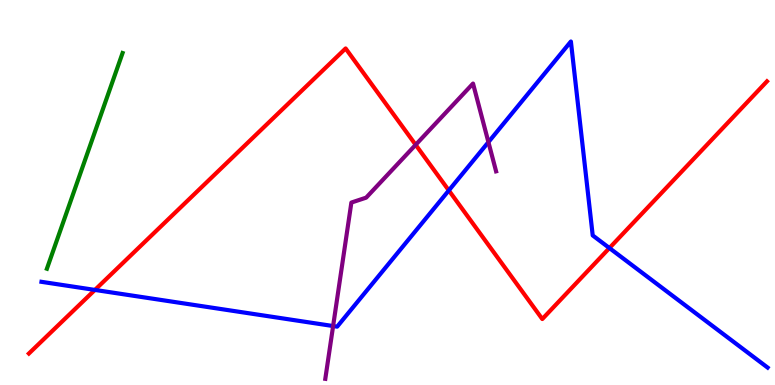[{'lines': ['blue', 'red'], 'intersections': [{'x': 1.22, 'y': 2.47}, {'x': 5.79, 'y': 5.05}, {'x': 7.86, 'y': 3.56}]}, {'lines': ['green', 'red'], 'intersections': []}, {'lines': ['purple', 'red'], 'intersections': [{'x': 5.36, 'y': 6.24}]}, {'lines': ['blue', 'green'], 'intersections': []}, {'lines': ['blue', 'purple'], 'intersections': [{'x': 4.3, 'y': 1.53}, {'x': 6.3, 'y': 6.31}]}, {'lines': ['green', 'purple'], 'intersections': []}]